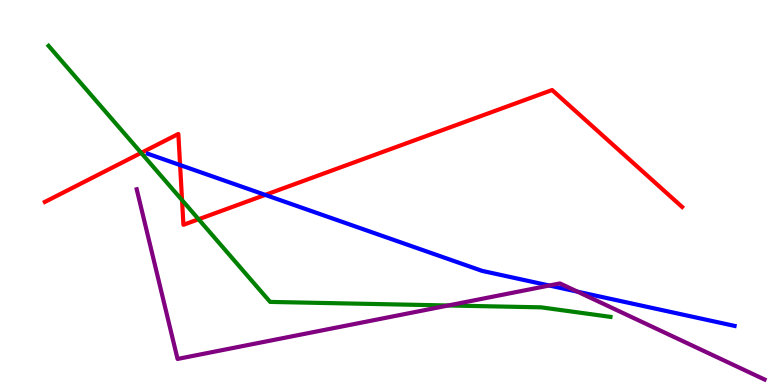[{'lines': ['blue', 'red'], 'intersections': [{'x': 2.32, 'y': 5.71}, {'x': 3.42, 'y': 4.94}]}, {'lines': ['green', 'red'], 'intersections': [{'x': 1.82, 'y': 6.03}, {'x': 2.35, 'y': 4.8}, {'x': 2.56, 'y': 4.31}]}, {'lines': ['purple', 'red'], 'intersections': []}, {'lines': ['blue', 'green'], 'intersections': []}, {'lines': ['blue', 'purple'], 'intersections': [{'x': 7.09, 'y': 2.58}, {'x': 7.45, 'y': 2.42}]}, {'lines': ['green', 'purple'], 'intersections': [{'x': 5.78, 'y': 2.07}]}]